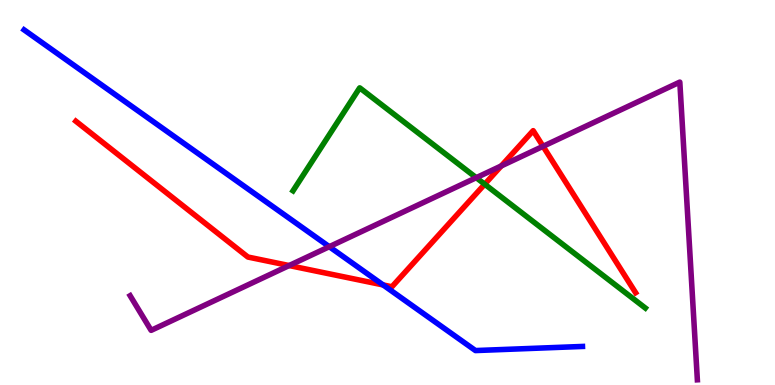[{'lines': ['blue', 'red'], 'intersections': [{'x': 4.94, 'y': 2.6}]}, {'lines': ['green', 'red'], 'intersections': [{'x': 6.25, 'y': 5.22}]}, {'lines': ['purple', 'red'], 'intersections': [{'x': 3.73, 'y': 3.1}, {'x': 6.47, 'y': 5.69}, {'x': 7.01, 'y': 6.2}]}, {'lines': ['blue', 'green'], 'intersections': []}, {'lines': ['blue', 'purple'], 'intersections': [{'x': 4.25, 'y': 3.59}]}, {'lines': ['green', 'purple'], 'intersections': [{'x': 6.15, 'y': 5.38}]}]